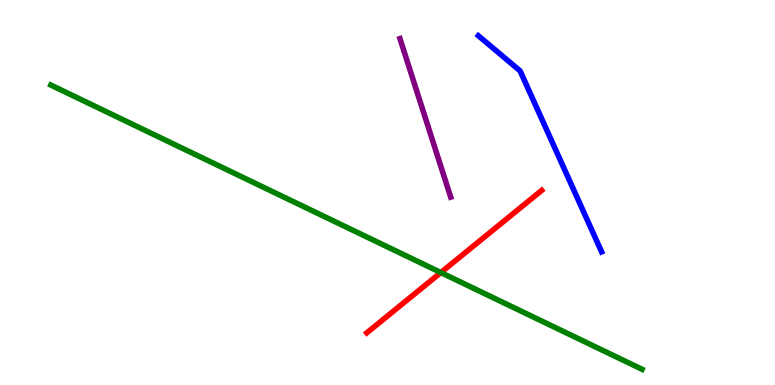[{'lines': ['blue', 'red'], 'intersections': []}, {'lines': ['green', 'red'], 'intersections': [{'x': 5.69, 'y': 2.92}]}, {'lines': ['purple', 'red'], 'intersections': []}, {'lines': ['blue', 'green'], 'intersections': []}, {'lines': ['blue', 'purple'], 'intersections': []}, {'lines': ['green', 'purple'], 'intersections': []}]